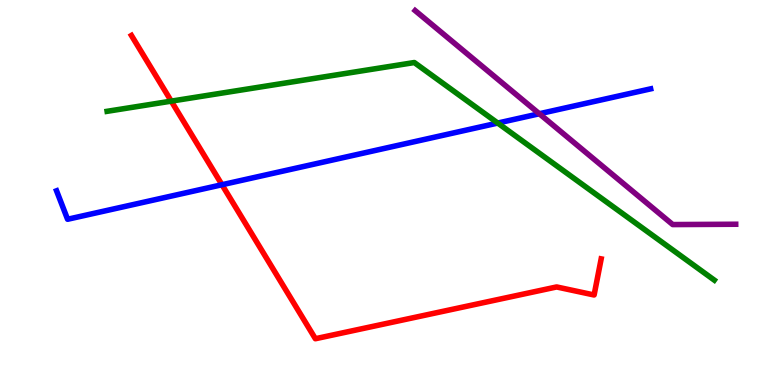[{'lines': ['blue', 'red'], 'intersections': [{'x': 2.86, 'y': 5.2}]}, {'lines': ['green', 'red'], 'intersections': [{'x': 2.21, 'y': 7.37}]}, {'lines': ['purple', 'red'], 'intersections': []}, {'lines': ['blue', 'green'], 'intersections': [{'x': 6.42, 'y': 6.8}]}, {'lines': ['blue', 'purple'], 'intersections': [{'x': 6.96, 'y': 7.05}]}, {'lines': ['green', 'purple'], 'intersections': []}]